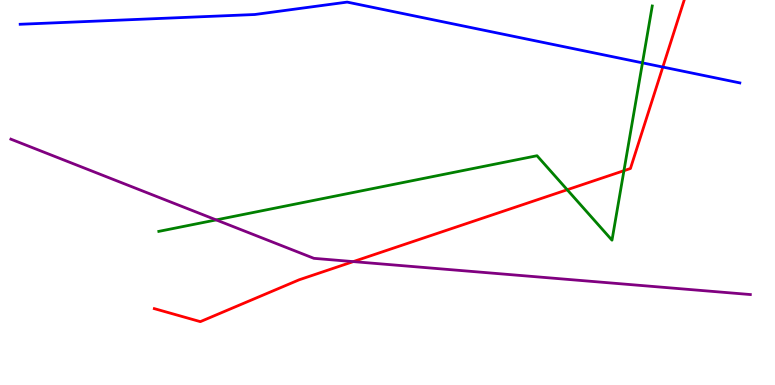[{'lines': ['blue', 'red'], 'intersections': [{'x': 8.55, 'y': 8.26}]}, {'lines': ['green', 'red'], 'intersections': [{'x': 7.32, 'y': 5.07}, {'x': 8.05, 'y': 5.57}]}, {'lines': ['purple', 'red'], 'intersections': [{'x': 4.56, 'y': 3.21}]}, {'lines': ['blue', 'green'], 'intersections': [{'x': 8.29, 'y': 8.37}]}, {'lines': ['blue', 'purple'], 'intersections': []}, {'lines': ['green', 'purple'], 'intersections': [{'x': 2.79, 'y': 4.29}]}]